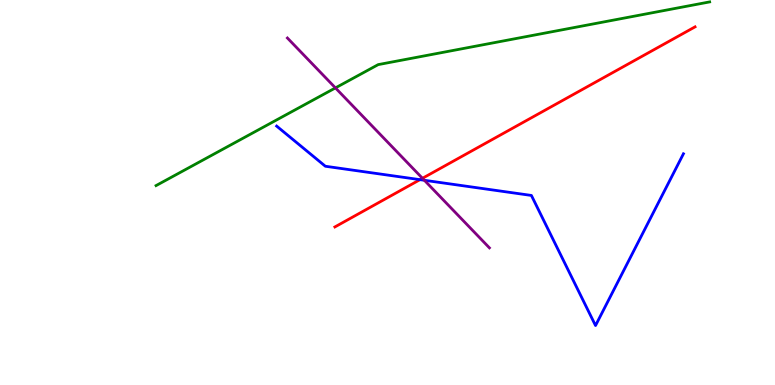[{'lines': ['blue', 'red'], 'intersections': [{'x': 5.42, 'y': 5.33}]}, {'lines': ['green', 'red'], 'intersections': []}, {'lines': ['purple', 'red'], 'intersections': [{'x': 5.45, 'y': 5.37}]}, {'lines': ['blue', 'green'], 'intersections': []}, {'lines': ['blue', 'purple'], 'intersections': [{'x': 5.48, 'y': 5.32}]}, {'lines': ['green', 'purple'], 'intersections': [{'x': 4.33, 'y': 7.72}]}]